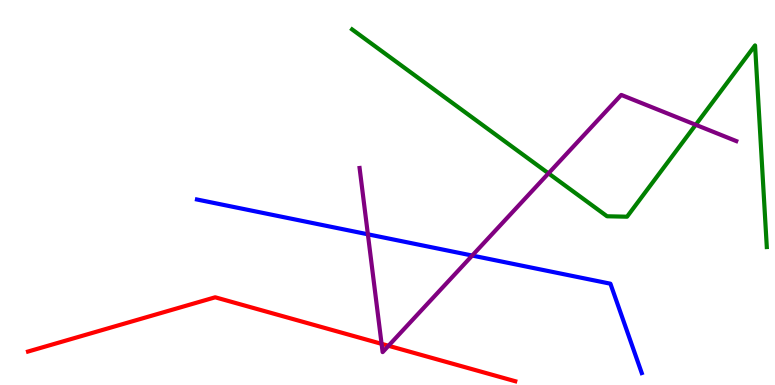[{'lines': ['blue', 'red'], 'intersections': []}, {'lines': ['green', 'red'], 'intersections': []}, {'lines': ['purple', 'red'], 'intersections': [{'x': 4.92, 'y': 1.07}, {'x': 5.01, 'y': 1.02}]}, {'lines': ['blue', 'green'], 'intersections': []}, {'lines': ['blue', 'purple'], 'intersections': [{'x': 4.75, 'y': 3.91}, {'x': 6.09, 'y': 3.36}]}, {'lines': ['green', 'purple'], 'intersections': [{'x': 7.08, 'y': 5.5}, {'x': 8.98, 'y': 6.76}]}]